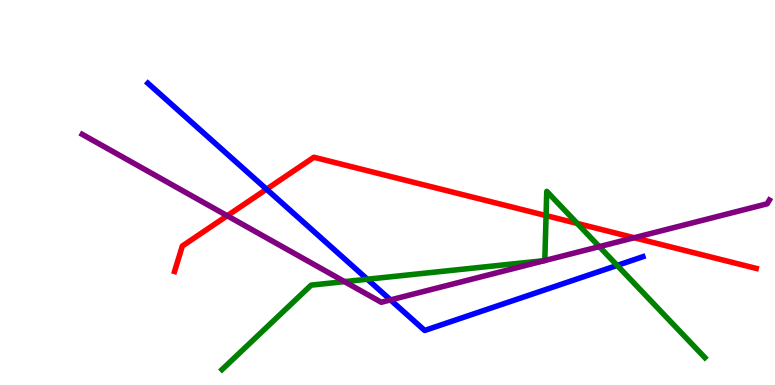[{'lines': ['blue', 'red'], 'intersections': [{'x': 3.44, 'y': 5.09}]}, {'lines': ['green', 'red'], 'intersections': [{'x': 7.05, 'y': 4.4}, {'x': 7.45, 'y': 4.2}]}, {'lines': ['purple', 'red'], 'intersections': [{'x': 2.93, 'y': 4.4}, {'x': 8.18, 'y': 3.83}]}, {'lines': ['blue', 'green'], 'intersections': [{'x': 4.74, 'y': 2.75}, {'x': 7.96, 'y': 3.11}]}, {'lines': ['blue', 'purple'], 'intersections': [{'x': 5.04, 'y': 2.21}]}, {'lines': ['green', 'purple'], 'intersections': [{'x': 4.45, 'y': 2.69}, {'x': 7.03, 'y': 3.23}, {'x': 7.03, 'y': 3.23}, {'x': 7.73, 'y': 3.59}]}]